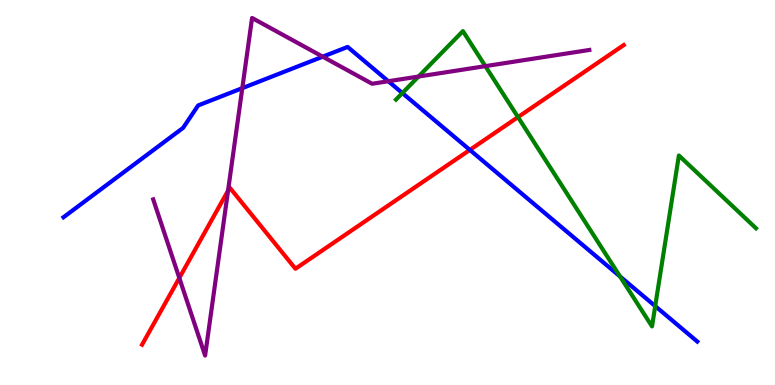[{'lines': ['blue', 'red'], 'intersections': [{'x': 6.06, 'y': 6.11}]}, {'lines': ['green', 'red'], 'intersections': [{'x': 6.68, 'y': 6.96}]}, {'lines': ['purple', 'red'], 'intersections': [{'x': 2.31, 'y': 2.78}, {'x': 2.94, 'y': 5.05}]}, {'lines': ['blue', 'green'], 'intersections': [{'x': 5.19, 'y': 7.58}, {'x': 8.0, 'y': 2.82}, {'x': 8.45, 'y': 2.05}]}, {'lines': ['blue', 'purple'], 'intersections': [{'x': 3.13, 'y': 7.71}, {'x': 4.16, 'y': 8.53}, {'x': 5.01, 'y': 7.89}]}, {'lines': ['green', 'purple'], 'intersections': [{'x': 5.4, 'y': 8.01}, {'x': 6.26, 'y': 8.28}]}]